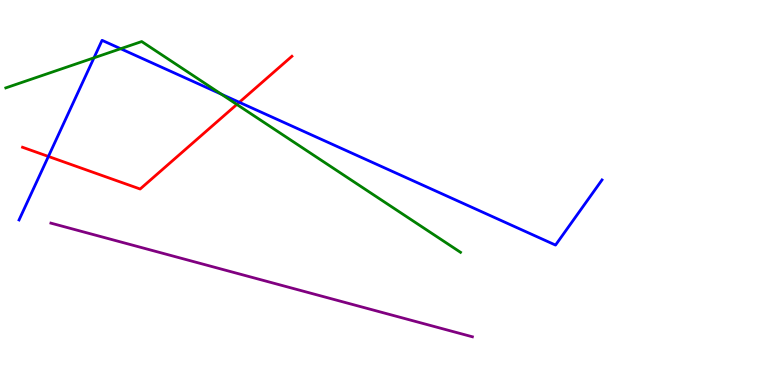[{'lines': ['blue', 'red'], 'intersections': [{'x': 0.624, 'y': 5.94}, {'x': 3.09, 'y': 7.34}]}, {'lines': ['green', 'red'], 'intersections': [{'x': 3.06, 'y': 7.29}]}, {'lines': ['purple', 'red'], 'intersections': []}, {'lines': ['blue', 'green'], 'intersections': [{'x': 1.21, 'y': 8.5}, {'x': 1.56, 'y': 8.73}, {'x': 2.86, 'y': 7.55}]}, {'lines': ['blue', 'purple'], 'intersections': []}, {'lines': ['green', 'purple'], 'intersections': []}]